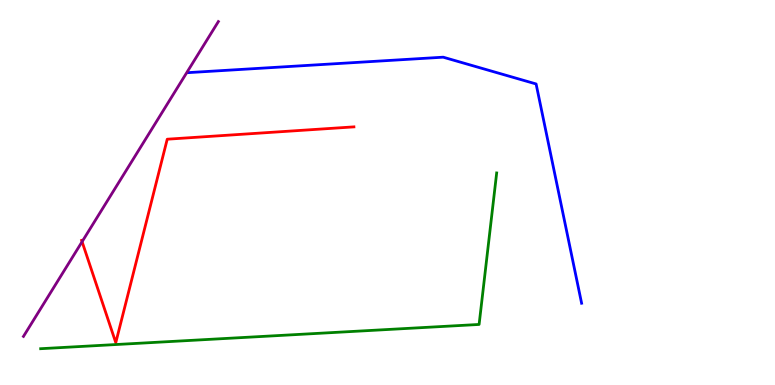[{'lines': ['blue', 'red'], 'intersections': []}, {'lines': ['green', 'red'], 'intersections': []}, {'lines': ['purple', 'red'], 'intersections': [{'x': 1.06, 'y': 3.72}]}, {'lines': ['blue', 'green'], 'intersections': []}, {'lines': ['blue', 'purple'], 'intersections': []}, {'lines': ['green', 'purple'], 'intersections': []}]